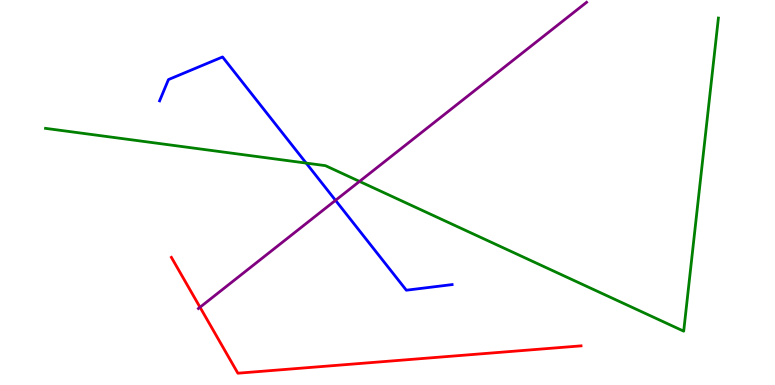[{'lines': ['blue', 'red'], 'intersections': []}, {'lines': ['green', 'red'], 'intersections': []}, {'lines': ['purple', 'red'], 'intersections': [{'x': 2.58, 'y': 2.02}]}, {'lines': ['blue', 'green'], 'intersections': [{'x': 3.95, 'y': 5.76}]}, {'lines': ['blue', 'purple'], 'intersections': [{'x': 4.33, 'y': 4.8}]}, {'lines': ['green', 'purple'], 'intersections': [{'x': 4.64, 'y': 5.29}]}]